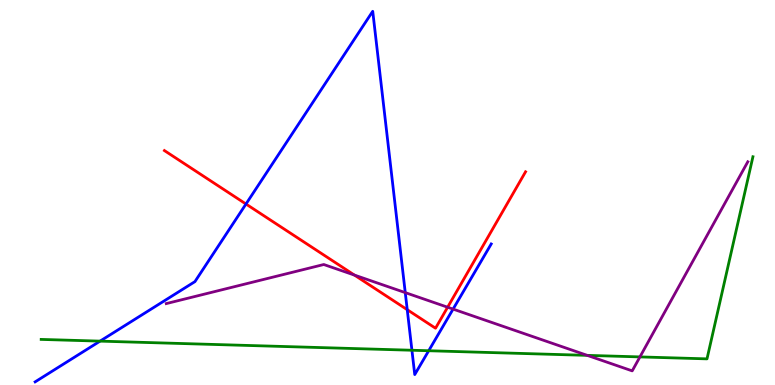[{'lines': ['blue', 'red'], 'intersections': [{'x': 3.17, 'y': 4.7}, {'x': 5.25, 'y': 1.96}]}, {'lines': ['green', 'red'], 'intersections': []}, {'lines': ['purple', 'red'], 'intersections': [{'x': 4.57, 'y': 2.86}, {'x': 5.78, 'y': 2.02}]}, {'lines': ['blue', 'green'], 'intersections': [{'x': 1.29, 'y': 1.14}, {'x': 5.32, 'y': 0.903}, {'x': 5.53, 'y': 0.89}]}, {'lines': ['blue', 'purple'], 'intersections': [{'x': 5.23, 'y': 2.4}, {'x': 5.85, 'y': 1.97}]}, {'lines': ['green', 'purple'], 'intersections': [{'x': 7.58, 'y': 0.77}, {'x': 8.26, 'y': 0.73}]}]